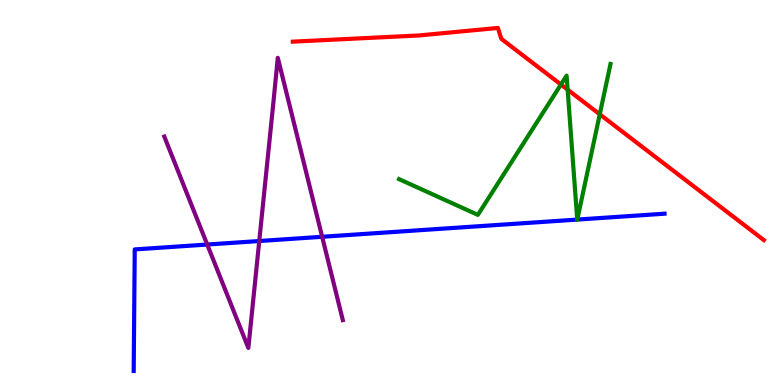[{'lines': ['blue', 'red'], 'intersections': []}, {'lines': ['green', 'red'], 'intersections': [{'x': 7.24, 'y': 7.8}, {'x': 7.32, 'y': 7.67}, {'x': 7.74, 'y': 7.03}]}, {'lines': ['purple', 'red'], 'intersections': []}, {'lines': ['blue', 'green'], 'intersections': [{'x': 7.45, 'y': 4.3}, {'x': 7.45, 'y': 4.3}]}, {'lines': ['blue', 'purple'], 'intersections': [{'x': 2.67, 'y': 3.65}, {'x': 3.35, 'y': 3.74}, {'x': 4.16, 'y': 3.85}]}, {'lines': ['green', 'purple'], 'intersections': []}]